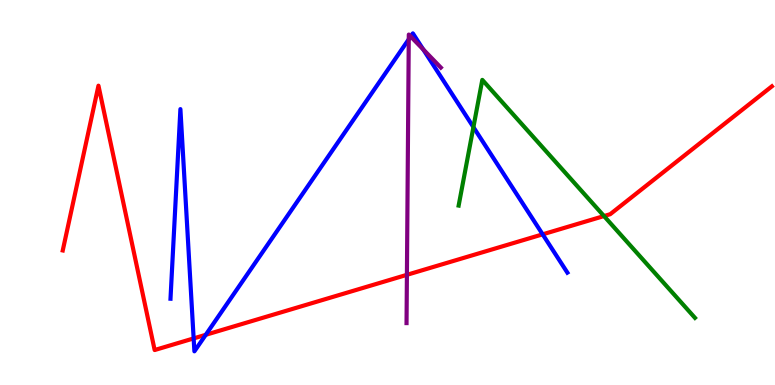[{'lines': ['blue', 'red'], 'intersections': [{'x': 2.5, 'y': 1.21}, {'x': 2.65, 'y': 1.3}, {'x': 7.0, 'y': 3.91}]}, {'lines': ['green', 'red'], 'intersections': [{'x': 7.79, 'y': 4.39}]}, {'lines': ['purple', 'red'], 'intersections': [{'x': 5.25, 'y': 2.86}]}, {'lines': ['blue', 'green'], 'intersections': [{'x': 6.11, 'y': 6.7}]}, {'lines': ['blue', 'purple'], 'intersections': [{'x': 5.27, 'y': 8.98}, {'x': 5.3, 'y': 9.05}, {'x': 5.46, 'y': 8.72}]}, {'lines': ['green', 'purple'], 'intersections': []}]